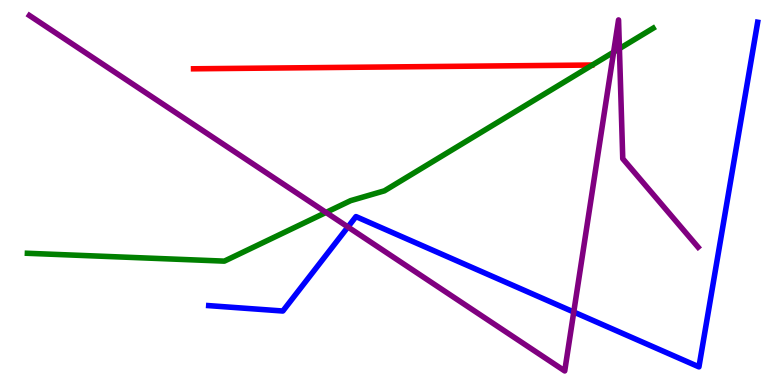[{'lines': ['blue', 'red'], 'intersections': []}, {'lines': ['green', 'red'], 'intersections': []}, {'lines': ['purple', 'red'], 'intersections': []}, {'lines': ['blue', 'green'], 'intersections': []}, {'lines': ['blue', 'purple'], 'intersections': [{'x': 4.49, 'y': 4.1}, {'x': 7.4, 'y': 1.9}]}, {'lines': ['green', 'purple'], 'intersections': [{'x': 4.21, 'y': 4.48}, {'x': 7.92, 'y': 8.65}, {'x': 7.99, 'y': 8.74}]}]